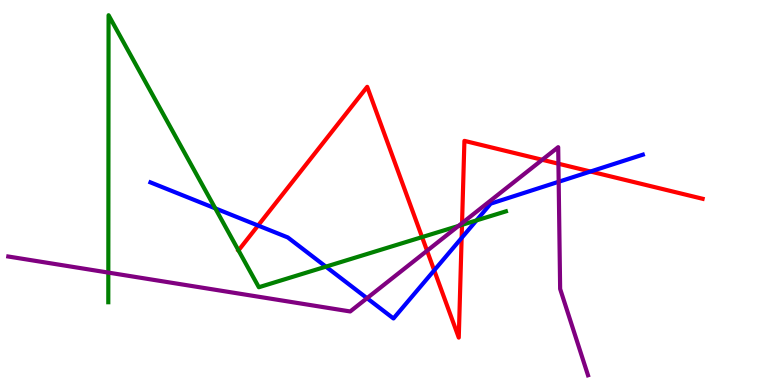[{'lines': ['blue', 'red'], 'intersections': [{'x': 3.33, 'y': 4.14}, {'x': 5.6, 'y': 2.98}, {'x': 5.96, 'y': 3.82}, {'x': 7.62, 'y': 5.55}]}, {'lines': ['green', 'red'], 'intersections': [{'x': 3.08, 'y': 3.5}, {'x': 5.45, 'y': 3.84}, {'x': 5.96, 'y': 4.16}]}, {'lines': ['purple', 'red'], 'intersections': [{'x': 5.51, 'y': 3.49}, {'x': 5.96, 'y': 4.2}, {'x': 7.0, 'y': 5.85}, {'x': 7.21, 'y': 5.75}]}, {'lines': ['blue', 'green'], 'intersections': [{'x': 2.78, 'y': 4.59}, {'x': 4.21, 'y': 3.07}, {'x': 6.15, 'y': 4.28}]}, {'lines': ['blue', 'purple'], 'intersections': [{'x': 4.74, 'y': 2.26}, {'x': 7.21, 'y': 5.28}]}, {'lines': ['green', 'purple'], 'intersections': [{'x': 1.4, 'y': 2.92}, {'x': 5.92, 'y': 4.13}]}]